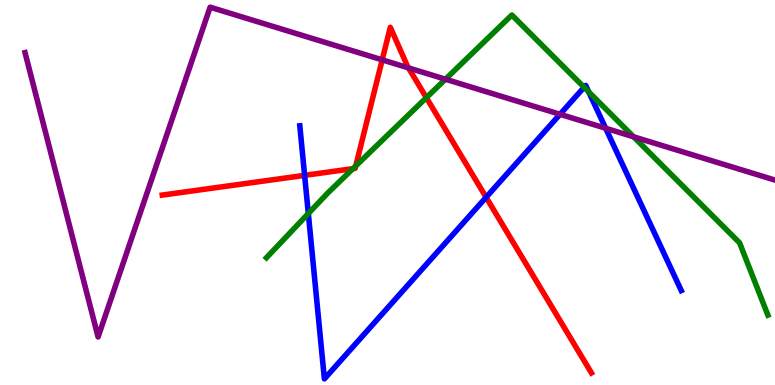[{'lines': ['blue', 'red'], 'intersections': [{'x': 3.93, 'y': 5.45}, {'x': 6.27, 'y': 4.88}]}, {'lines': ['green', 'red'], 'intersections': [{'x': 4.55, 'y': 5.62}, {'x': 4.59, 'y': 5.69}, {'x': 5.5, 'y': 7.46}]}, {'lines': ['purple', 'red'], 'intersections': [{'x': 4.93, 'y': 8.45}, {'x': 5.27, 'y': 8.24}]}, {'lines': ['blue', 'green'], 'intersections': [{'x': 3.98, 'y': 4.45}, {'x': 7.54, 'y': 7.73}, {'x': 7.6, 'y': 7.61}]}, {'lines': ['blue', 'purple'], 'intersections': [{'x': 7.23, 'y': 7.03}, {'x': 7.81, 'y': 6.67}]}, {'lines': ['green', 'purple'], 'intersections': [{'x': 5.75, 'y': 7.94}, {'x': 8.18, 'y': 6.45}]}]